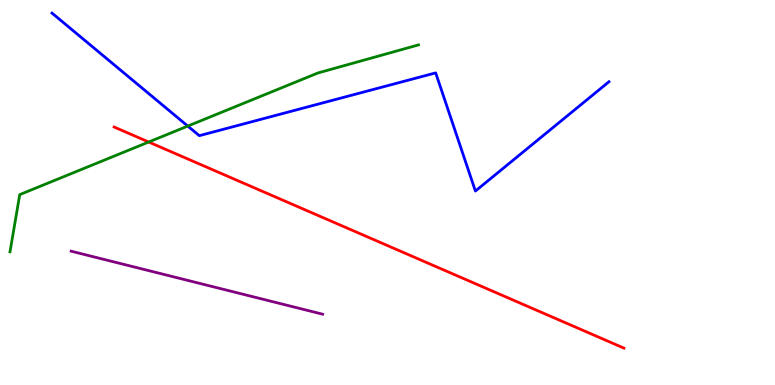[{'lines': ['blue', 'red'], 'intersections': []}, {'lines': ['green', 'red'], 'intersections': [{'x': 1.92, 'y': 6.31}]}, {'lines': ['purple', 'red'], 'intersections': []}, {'lines': ['blue', 'green'], 'intersections': [{'x': 2.42, 'y': 6.73}]}, {'lines': ['blue', 'purple'], 'intersections': []}, {'lines': ['green', 'purple'], 'intersections': []}]